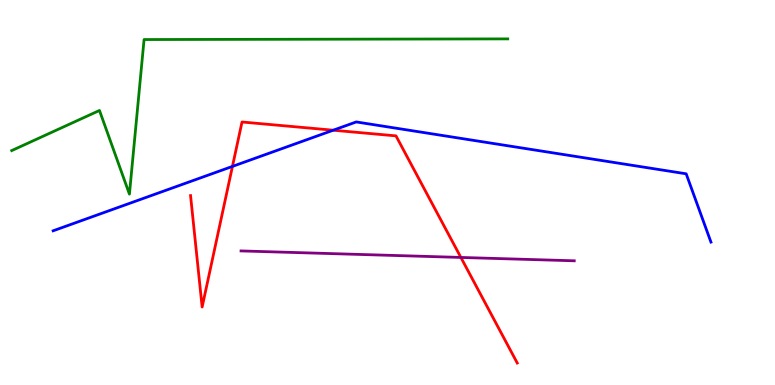[{'lines': ['blue', 'red'], 'intersections': [{'x': 3.0, 'y': 5.68}, {'x': 4.3, 'y': 6.62}]}, {'lines': ['green', 'red'], 'intersections': []}, {'lines': ['purple', 'red'], 'intersections': [{'x': 5.95, 'y': 3.31}]}, {'lines': ['blue', 'green'], 'intersections': []}, {'lines': ['blue', 'purple'], 'intersections': []}, {'lines': ['green', 'purple'], 'intersections': []}]